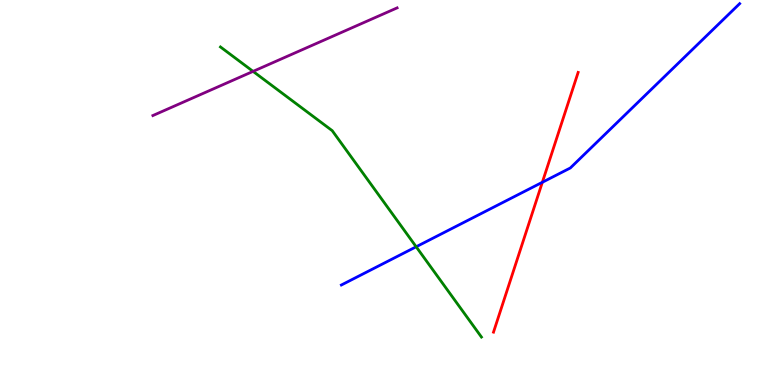[{'lines': ['blue', 'red'], 'intersections': [{'x': 7.0, 'y': 5.27}]}, {'lines': ['green', 'red'], 'intersections': []}, {'lines': ['purple', 'red'], 'intersections': []}, {'lines': ['blue', 'green'], 'intersections': [{'x': 5.37, 'y': 3.59}]}, {'lines': ['blue', 'purple'], 'intersections': []}, {'lines': ['green', 'purple'], 'intersections': [{'x': 3.27, 'y': 8.15}]}]